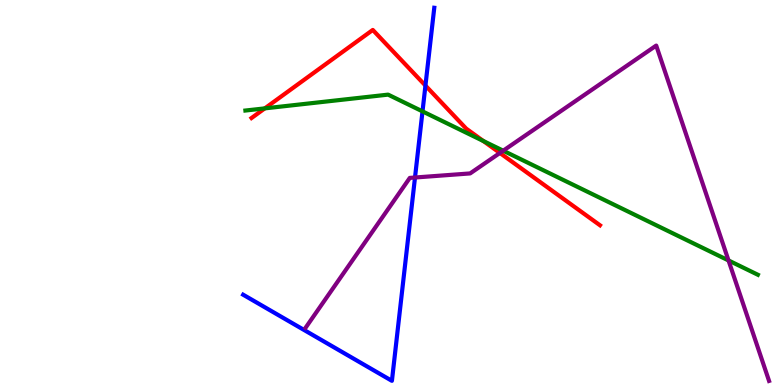[{'lines': ['blue', 'red'], 'intersections': [{'x': 5.49, 'y': 7.78}]}, {'lines': ['green', 'red'], 'intersections': [{'x': 3.42, 'y': 7.19}, {'x': 6.24, 'y': 6.34}]}, {'lines': ['purple', 'red'], 'intersections': [{'x': 6.45, 'y': 6.03}]}, {'lines': ['blue', 'green'], 'intersections': [{'x': 5.45, 'y': 7.11}]}, {'lines': ['blue', 'purple'], 'intersections': [{'x': 5.35, 'y': 5.39}]}, {'lines': ['green', 'purple'], 'intersections': [{'x': 6.49, 'y': 6.09}, {'x': 9.4, 'y': 3.23}]}]